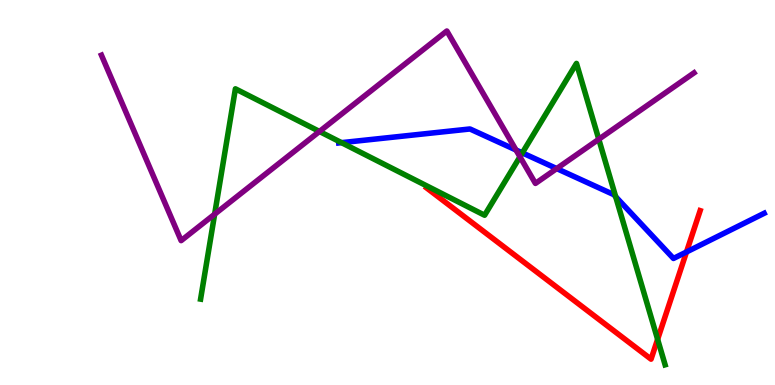[{'lines': ['blue', 'red'], 'intersections': [{'x': 8.86, 'y': 3.46}]}, {'lines': ['green', 'red'], 'intersections': [{'x': 8.49, 'y': 1.19}]}, {'lines': ['purple', 'red'], 'intersections': []}, {'lines': ['blue', 'green'], 'intersections': [{'x': 4.41, 'y': 6.29}, {'x': 6.74, 'y': 6.03}, {'x': 7.94, 'y': 4.89}]}, {'lines': ['blue', 'purple'], 'intersections': [{'x': 6.66, 'y': 6.1}, {'x': 7.18, 'y': 5.62}]}, {'lines': ['green', 'purple'], 'intersections': [{'x': 2.77, 'y': 4.44}, {'x': 4.12, 'y': 6.59}, {'x': 6.71, 'y': 5.93}, {'x': 7.73, 'y': 6.38}]}]